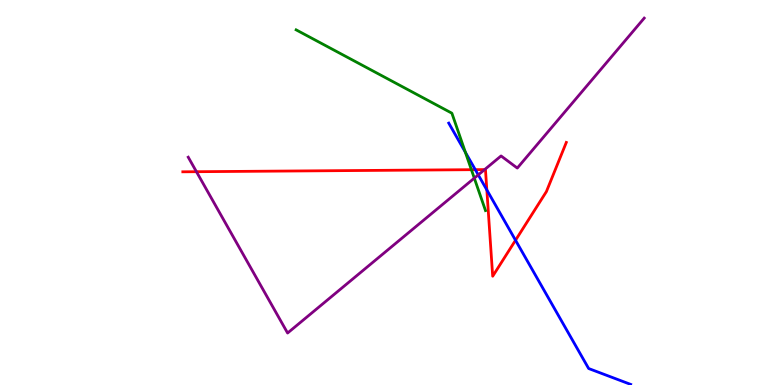[{'lines': ['blue', 'red'], 'intersections': [{'x': 6.13, 'y': 5.59}, {'x': 6.28, 'y': 5.07}, {'x': 6.65, 'y': 3.76}]}, {'lines': ['green', 'red'], 'intersections': [{'x': 6.08, 'y': 5.59}]}, {'lines': ['purple', 'red'], 'intersections': [{'x': 2.53, 'y': 5.54}, {'x': 6.25, 'y': 5.6}]}, {'lines': ['blue', 'green'], 'intersections': [{'x': 6.0, 'y': 6.05}]}, {'lines': ['blue', 'purple'], 'intersections': [{'x': 6.17, 'y': 5.46}]}, {'lines': ['green', 'purple'], 'intersections': [{'x': 6.12, 'y': 5.37}]}]